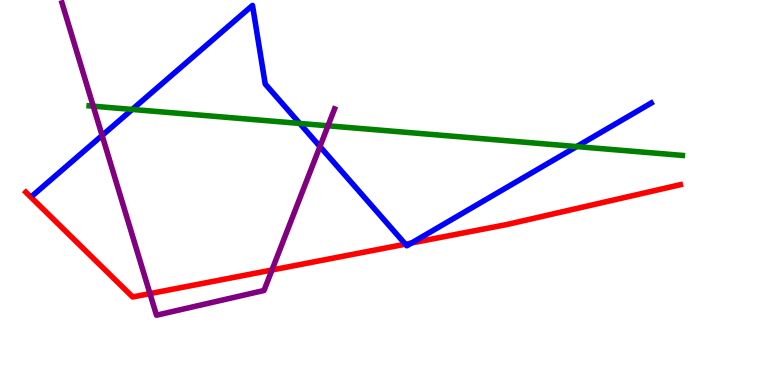[{'lines': ['blue', 'red'], 'intersections': [{'x': 5.23, 'y': 3.66}, {'x': 5.31, 'y': 3.69}]}, {'lines': ['green', 'red'], 'intersections': []}, {'lines': ['purple', 'red'], 'intersections': [{'x': 1.93, 'y': 2.37}, {'x': 3.51, 'y': 2.99}]}, {'lines': ['blue', 'green'], 'intersections': [{'x': 1.71, 'y': 7.16}, {'x': 3.87, 'y': 6.79}, {'x': 7.44, 'y': 6.19}]}, {'lines': ['blue', 'purple'], 'intersections': [{'x': 1.32, 'y': 6.48}, {'x': 4.13, 'y': 6.19}]}, {'lines': ['green', 'purple'], 'intersections': [{'x': 1.2, 'y': 7.24}, {'x': 4.23, 'y': 6.73}]}]